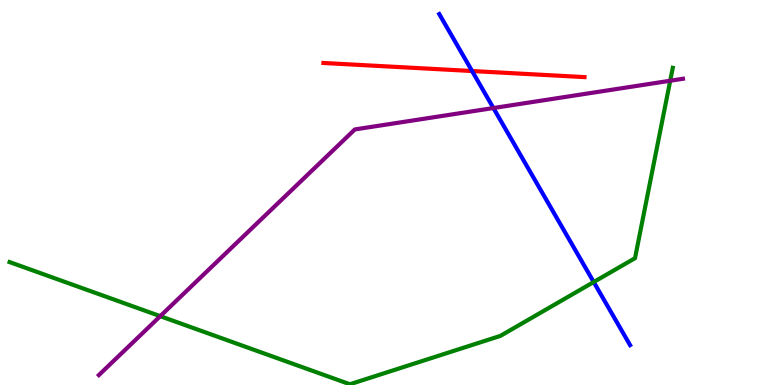[{'lines': ['blue', 'red'], 'intersections': [{'x': 6.09, 'y': 8.16}]}, {'lines': ['green', 'red'], 'intersections': []}, {'lines': ['purple', 'red'], 'intersections': []}, {'lines': ['blue', 'green'], 'intersections': [{'x': 7.66, 'y': 2.67}]}, {'lines': ['blue', 'purple'], 'intersections': [{'x': 6.37, 'y': 7.19}]}, {'lines': ['green', 'purple'], 'intersections': [{'x': 2.07, 'y': 1.79}, {'x': 8.65, 'y': 7.9}]}]